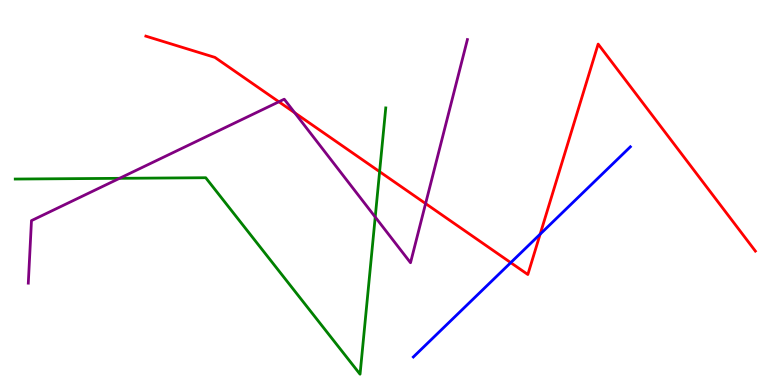[{'lines': ['blue', 'red'], 'intersections': [{'x': 6.59, 'y': 3.18}, {'x': 6.97, 'y': 3.92}]}, {'lines': ['green', 'red'], 'intersections': [{'x': 4.9, 'y': 5.54}]}, {'lines': ['purple', 'red'], 'intersections': [{'x': 3.6, 'y': 7.36}, {'x': 3.8, 'y': 7.07}, {'x': 5.49, 'y': 4.71}]}, {'lines': ['blue', 'green'], 'intersections': []}, {'lines': ['blue', 'purple'], 'intersections': []}, {'lines': ['green', 'purple'], 'intersections': [{'x': 1.54, 'y': 5.37}, {'x': 4.84, 'y': 4.36}]}]